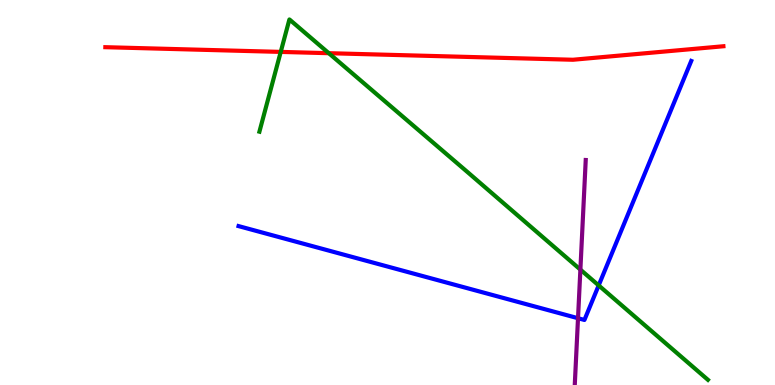[{'lines': ['blue', 'red'], 'intersections': []}, {'lines': ['green', 'red'], 'intersections': [{'x': 3.62, 'y': 8.65}, {'x': 4.24, 'y': 8.62}]}, {'lines': ['purple', 'red'], 'intersections': []}, {'lines': ['blue', 'green'], 'intersections': [{'x': 7.72, 'y': 2.59}]}, {'lines': ['blue', 'purple'], 'intersections': [{'x': 7.46, 'y': 1.73}]}, {'lines': ['green', 'purple'], 'intersections': [{'x': 7.49, 'y': 3.0}]}]